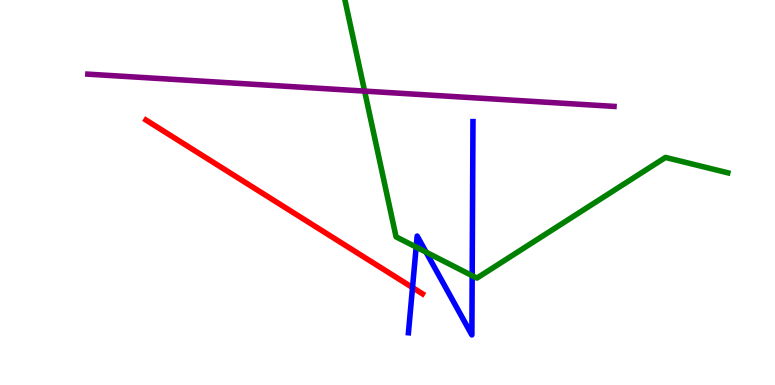[{'lines': ['blue', 'red'], 'intersections': [{'x': 5.32, 'y': 2.53}]}, {'lines': ['green', 'red'], 'intersections': []}, {'lines': ['purple', 'red'], 'intersections': []}, {'lines': ['blue', 'green'], 'intersections': [{'x': 5.37, 'y': 3.58}, {'x': 5.5, 'y': 3.45}, {'x': 6.09, 'y': 2.84}]}, {'lines': ['blue', 'purple'], 'intersections': []}, {'lines': ['green', 'purple'], 'intersections': [{'x': 4.7, 'y': 7.63}]}]